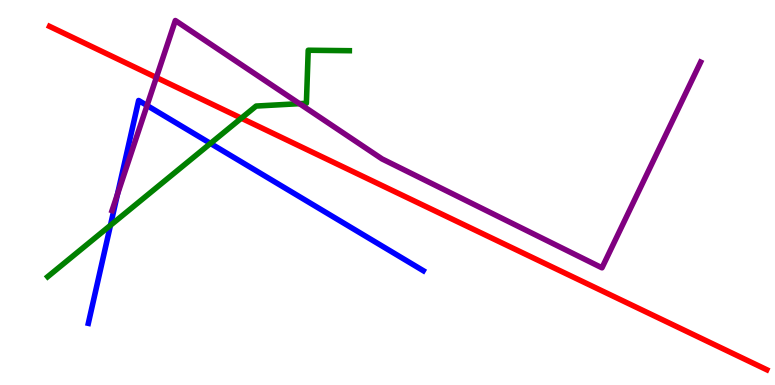[{'lines': ['blue', 'red'], 'intersections': []}, {'lines': ['green', 'red'], 'intersections': [{'x': 3.11, 'y': 6.93}]}, {'lines': ['purple', 'red'], 'intersections': [{'x': 2.02, 'y': 7.99}]}, {'lines': ['blue', 'green'], 'intersections': [{'x': 1.43, 'y': 4.15}, {'x': 2.72, 'y': 6.27}]}, {'lines': ['blue', 'purple'], 'intersections': [{'x': 1.52, 'y': 4.95}, {'x': 1.9, 'y': 7.26}]}, {'lines': ['green', 'purple'], 'intersections': [{'x': 3.86, 'y': 7.31}]}]